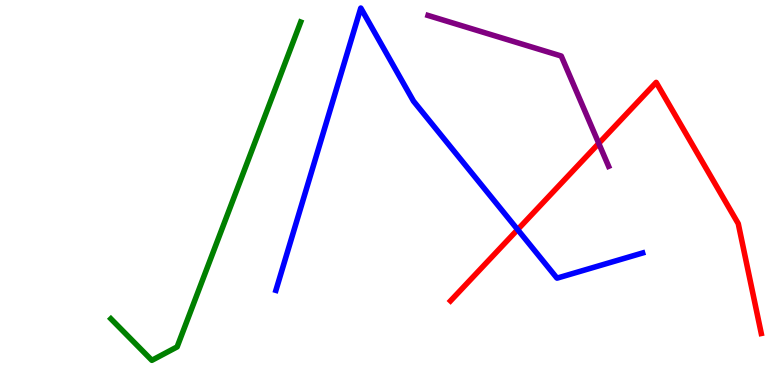[{'lines': ['blue', 'red'], 'intersections': [{'x': 6.68, 'y': 4.04}]}, {'lines': ['green', 'red'], 'intersections': []}, {'lines': ['purple', 'red'], 'intersections': [{'x': 7.73, 'y': 6.28}]}, {'lines': ['blue', 'green'], 'intersections': []}, {'lines': ['blue', 'purple'], 'intersections': []}, {'lines': ['green', 'purple'], 'intersections': []}]